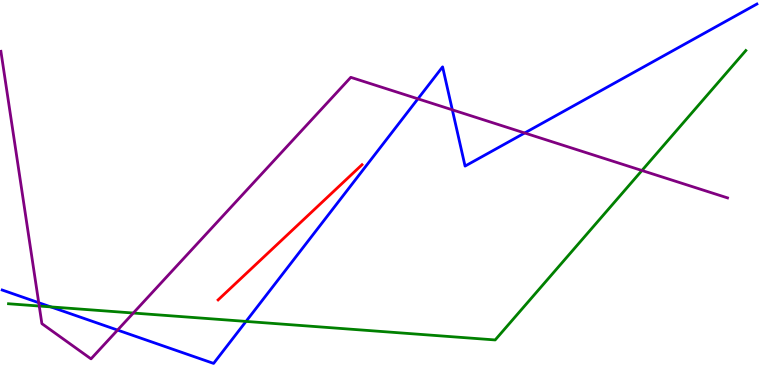[{'lines': ['blue', 'red'], 'intersections': []}, {'lines': ['green', 'red'], 'intersections': []}, {'lines': ['purple', 'red'], 'intersections': []}, {'lines': ['blue', 'green'], 'intersections': [{'x': 0.656, 'y': 2.03}, {'x': 3.17, 'y': 1.65}]}, {'lines': ['blue', 'purple'], 'intersections': [{'x': 0.5, 'y': 2.14}, {'x': 1.52, 'y': 1.43}, {'x': 5.39, 'y': 7.43}, {'x': 5.84, 'y': 7.15}, {'x': 6.77, 'y': 6.55}]}, {'lines': ['green', 'purple'], 'intersections': [{'x': 0.506, 'y': 2.05}, {'x': 1.72, 'y': 1.87}, {'x': 8.28, 'y': 5.57}]}]